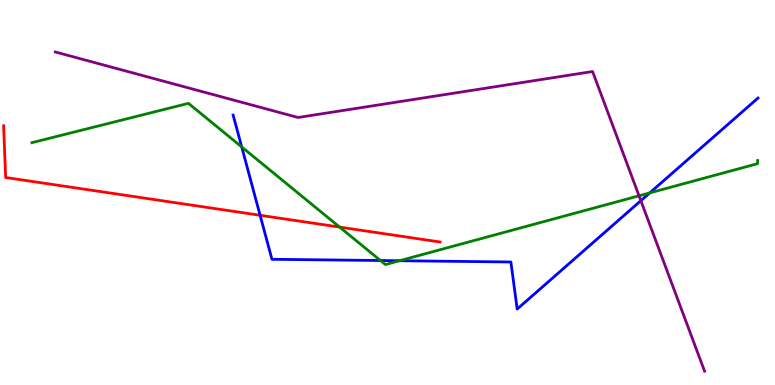[{'lines': ['blue', 'red'], 'intersections': [{'x': 3.36, 'y': 4.41}]}, {'lines': ['green', 'red'], 'intersections': [{'x': 4.38, 'y': 4.1}]}, {'lines': ['purple', 'red'], 'intersections': []}, {'lines': ['blue', 'green'], 'intersections': [{'x': 3.12, 'y': 6.18}, {'x': 4.91, 'y': 3.23}, {'x': 5.15, 'y': 3.23}, {'x': 8.38, 'y': 4.99}]}, {'lines': ['blue', 'purple'], 'intersections': [{'x': 8.27, 'y': 4.79}]}, {'lines': ['green', 'purple'], 'intersections': [{'x': 8.25, 'y': 4.91}]}]